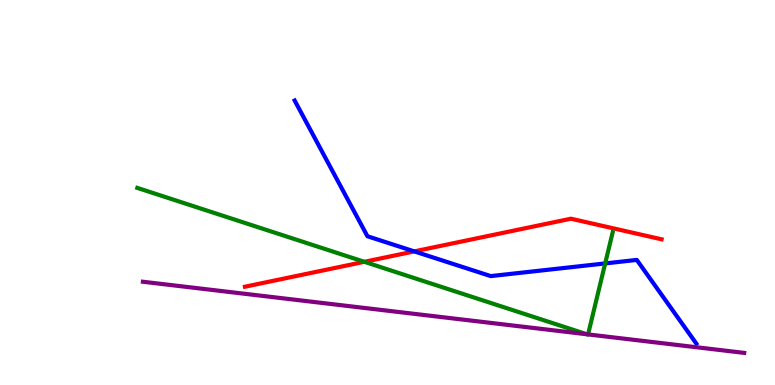[{'lines': ['blue', 'red'], 'intersections': [{'x': 5.35, 'y': 3.47}]}, {'lines': ['green', 'red'], 'intersections': [{'x': 4.7, 'y': 3.2}]}, {'lines': ['purple', 'red'], 'intersections': []}, {'lines': ['blue', 'green'], 'intersections': [{'x': 7.81, 'y': 3.16}]}, {'lines': ['blue', 'purple'], 'intersections': []}, {'lines': ['green', 'purple'], 'intersections': [{'x': 7.57, 'y': 1.32}, {'x': 7.59, 'y': 1.31}]}]